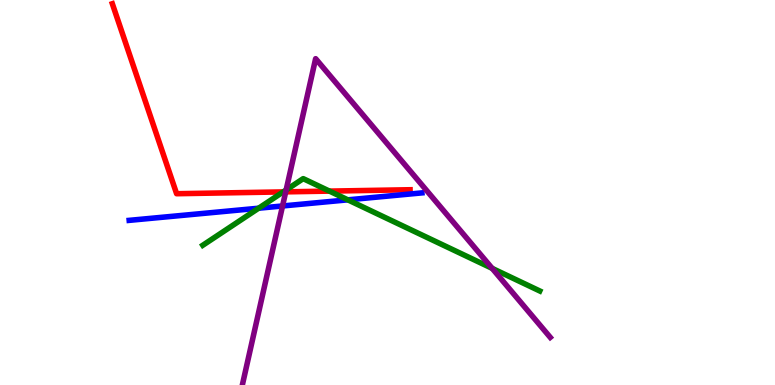[{'lines': ['blue', 'red'], 'intersections': []}, {'lines': ['green', 'red'], 'intersections': [{'x': 3.65, 'y': 5.02}, {'x': 4.25, 'y': 5.04}]}, {'lines': ['purple', 'red'], 'intersections': [{'x': 3.69, 'y': 5.02}]}, {'lines': ['blue', 'green'], 'intersections': [{'x': 3.34, 'y': 4.59}, {'x': 4.49, 'y': 4.81}]}, {'lines': ['blue', 'purple'], 'intersections': [{'x': 3.65, 'y': 4.65}]}, {'lines': ['green', 'purple'], 'intersections': [{'x': 3.69, 'y': 5.07}, {'x': 6.35, 'y': 3.03}]}]